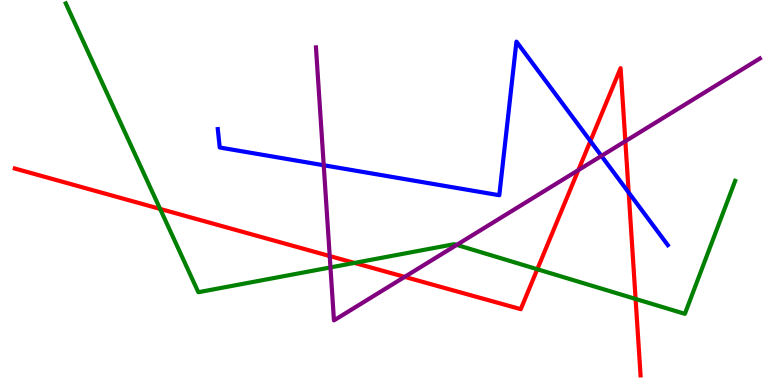[{'lines': ['blue', 'red'], 'intersections': [{'x': 7.62, 'y': 6.34}, {'x': 8.11, 'y': 5.0}]}, {'lines': ['green', 'red'], 'intersections': [{'x': 2.07, 'y': 4.57}, {'x': 4.57, 'y': 3.17}, {'x': 6.93, 'y': 3.01}, {'x': 8.2, 'y': 2.24}]}, {'lines': ['purple', 'red'], 'intersections': [{'x': 4.25, 'y': 3.35}, {'x': 5.22, 'y': 2.81}, {'x': 7.46, 'y': 5.58}, {'x': 8.07, 'y': 6.33}]}, {'lines': ['blue', 'green'], 'intersections': []}, {'lines': ['blue', 'purple'], 'intersections': [{'x': 4.18, 'y': 5.71}, {'x': 7.76, 'y': 5.95}]}, {'lines': ['green', 'purple'], 'intersections': [{'x': 4.26, 'y': 3.05}, {'x': 5.89, 'y': 3.64}]}]